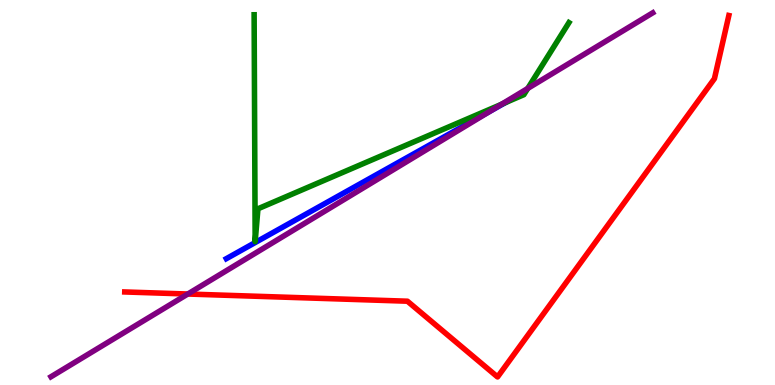[{'lines': ['blue', 'red'], 'intersections': []}, {'lines': ['green', 'red'], 'intersections': []}, {'lines': ['purple', 'red'], 'intersections': [{'x': 2.42, 'y': 2.36}]}, {'lines': ['blue', 'green'], 'intersections': [{'x': 6.52, 'y': 7.33}]}, {'lines': ['blue', 'purple'], 'intersections': [{'x': 6.33, 'y': 7.12}]}, {'lines': ['green', 'purple'], 'intersections': [{'x': 6.47, 'y': 7.29}, {'x': 6.81, 'y': 7.7}]}]